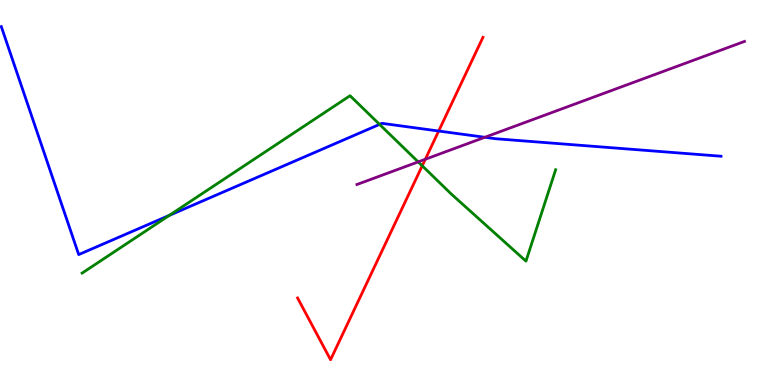[{'lines': ['blue', 'red'], 'intersections': [{'x': 5.66, 'y': 6.6}]}, {'lines': ['green', 'red'], 'intersections': [{'x': 5.45, 'y': 5.69}]}, {'lines': ['purple', 'red'], 'intersections': [{'x': 5.49, 'y': 5.86}]}, {'lines': ['blue', 'green'], 'intersections': [{'x': 2.18, 'y': 4.41}, {'x': 4.9, 'y': 6.77}]}, {'lines': ['blue', 'purple'], 'intersections': [{'x': 6.26, 'y': 6.43}]}, {'lines': ['green', 'purple'], 'intersections': [{'x': 5.4, 'y': 5.8}]}]